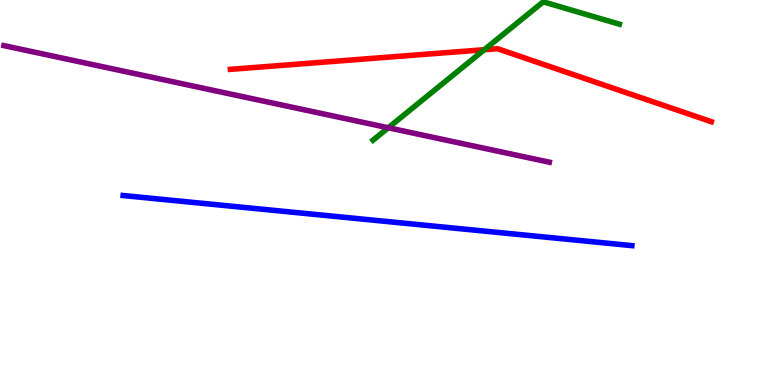[{'lines': ['blue', 'red'], 'intersections': []}, {'lines': ['green', 'red'], 'intersections': [{'x': 6.25, 'y': 8.71}]}, {'lines': ['purple', 'red'], 'intersections': []}, {'lines': ['blue', 'green'], 'intersections': []}, {'lines': ['blue', 'purple'], 'intersections': []}, {'lines': ['green', 'purple'], 'intersections': [{'x': 5.01, 'y': 6.68}]}]